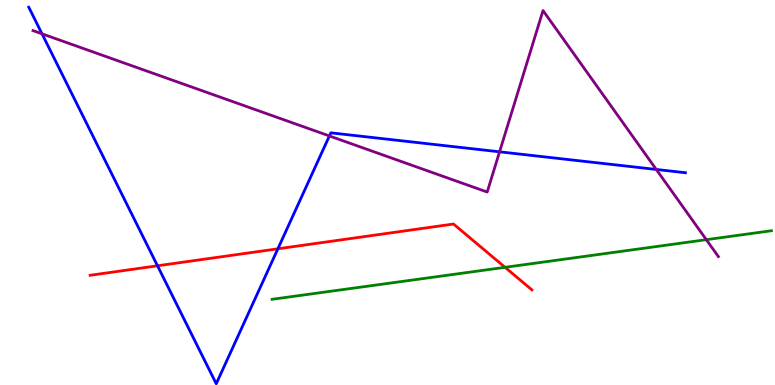[{'lines': ['blue', 'red'], 'intersections': [{'x': 2.03, 'y': 3.1}, {'x': 3.59, 'y': 3.54}]}, {'lines': ['green', 'red'], 'intersections': [{'x': 6.52, 'y': 3.06}]}, {'lines': ['purple', 'red'], 'intersections': []}, {'lines': ['blue', 'green'], 'intersections': []}, {'lines': ['blue', 'purple'], 'intersections': [{'x': 0.542, 'y': 9.12}, {'x': 4.25, 'y': 6.47}, {'x': 6.45, 'y': 6.06}, {'x': 8.47, 'y': 5.6}]}, {'lines': ['green', 'purple'], 'intersections': [{'x': 9.11, 'y': 3.77}]}]